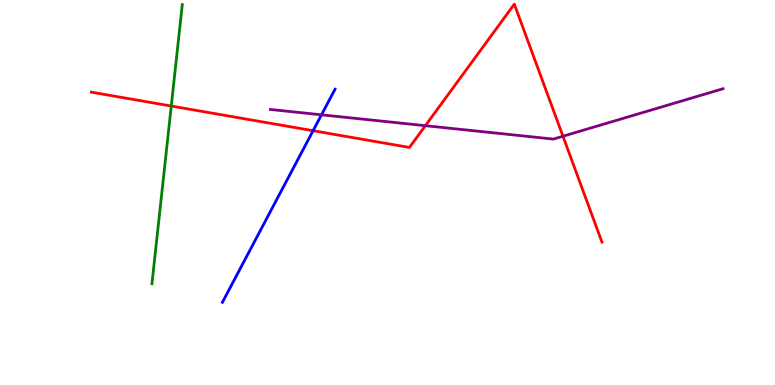[{'lines': ['blue', 'red'], 'intersections': [{'x': 4.04, 'y': 6.61}]}, {'lines': ['green', 'red'], 'intersections': [{'x': 2.21, 'y': 7.25}]}, {'lines': ['purple', 'red'], 'intersections': [{'x': 5.49, 'y': 6.74}, {'x': 7.26, 'y': 6.46}]}, {'lines': ['blue', 'green'], 'intersections': []}, {'lines': ['blue', 'purple'], 'intersections': [{'x': 4.15, 'y': 7.02}]}, {'lines': ['green', 'purple'], 'intersections': []}]